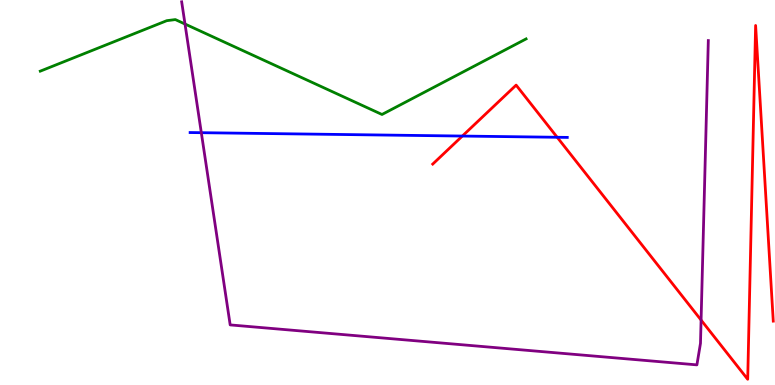[{'lines': ['blue', 'red'], 'intersections': [{'x': 5.97, 'y': 6.47}, {'x': 7.19, 'y': 6.43}]}, {'lines': ['green', 'red'], 'intersections': []}, {'lines': ['purple', 'red'], 'intersections': [{'x': 9.05, 'y': 1.69}]}, {'lines': ['blue', 'green'], 'intersections': []}, {'lines': ['blue', 'purple'], 'intersections': [{'x': 2.6, 'y': 6.55}]}, {'lines': ['green', 'purple'], 'intersections': [{'x': 2.39, 'y': 9.38}]}]